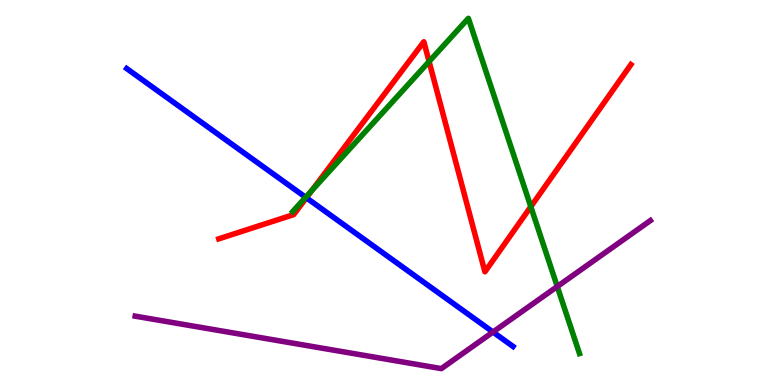[{'lines': ['blue', 'red'], 'intersections': [{'x': 3.95, 'y': 4.86}]}, {'lines': ['green', 'red'], 'intersections': [{'x': 4.02, 'y': 5.05}, {'x': 5.54, 'y': 8.4}, {'x': 6.85, 'y': 4.63}]}, {'lines': ['purple', 'red'], 'intersections': []}, {'lines': ['blue', 'green'], 'intersections': [{'x': 3.94, 'y': 4.88}]}, {'lines': ['blue', 'purple'], 'intersections': [{'x': 6.36, 'y': 1.38}]}, {'lines': ['green', 'purple'], 'intersections': [{'x': 7.19, 'y': 2.56}]}]